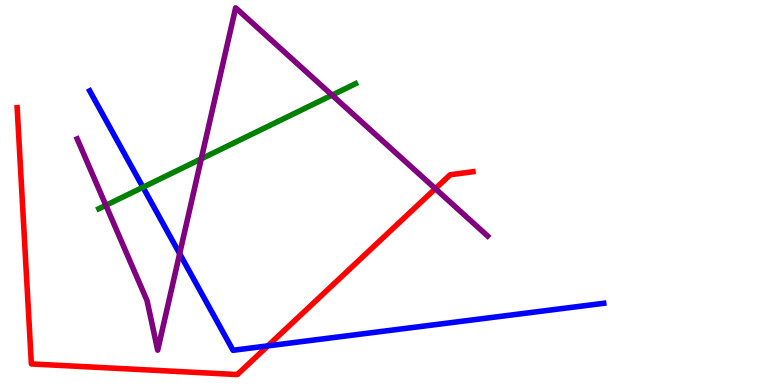[{'lines': ['blue', 'red'], 'intersections': [{'x': 3.46, 'y': 1.02}]}, {'lines': ['green', 'red'], 'intersections': []}, {'lines': ['purple', 'red'], 'intersections': [{'x': 5.62, 'y': 5.1}]}, {'lines': ['blue', 'green'], 'intersections': [{'x': 1.84, 'y': 5.14}]}, {'lines': ['blue', 'purple'], 'intersections': [{'x': 2.32, 'y': 3.41}]}, {'lines': ['green', 'purple'], 'intersections': [{'x': 1.37, 'y': 4.67}, {'x': 2.6, 'y': 5.87}, {'x': 4.28, 'y': 7.53}]}]